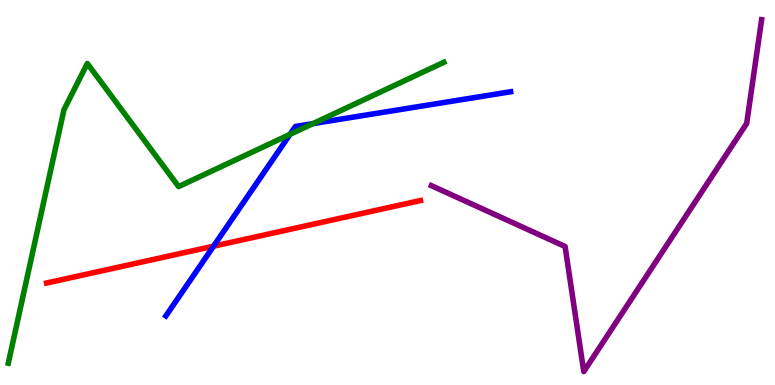[{'lines': ['blue', 'red'], 'intersections': [{'x': 2.76, 'y': 3.61}]}, {'lines': ['green', 'red'], 'intersections': []}, {'lines': ['purple', 'red'], 'intersections': []}, {'lines': ['blue', 'green'], 'intersections': [{'x': 3.74, 'y': 6.51}, {'x': 4.04, 'y': 6.79}]}, {'lines': ['blue', 'purple'], 'intersections': []}, {'lines': ['green', 'purple'], 'intersections': []}]